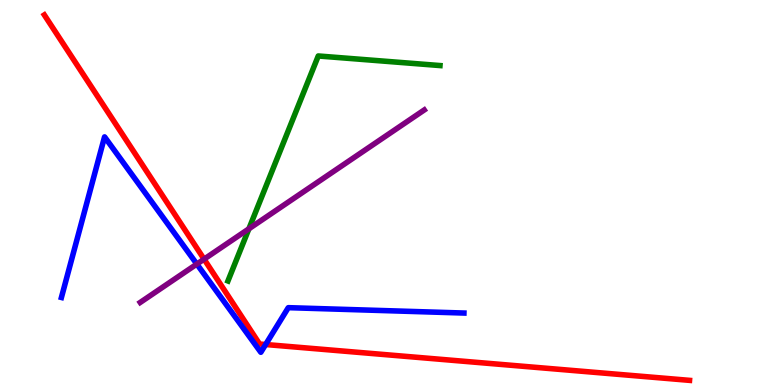[{'lines': ['blue', 'red'], 'intersections': [{'x': 3.43, 'y': 1.05}]}, {'lines': ['green', 'red'], 'intersections': []}, {'lines': ['purple', 'red'], 'intersections': [{'x': 2.63, 'y': 3.27}]}, {'lines': ['blue', 'green'], 'intersections': []}, {'lines': ['blue', 'purple'], 'intersections': [{'x': 2.54, 'y': 3.14}]}, {'lines': ['green', 'purple'], 'intersections': [{'x': 3.21, 'y': 4.06}]}]